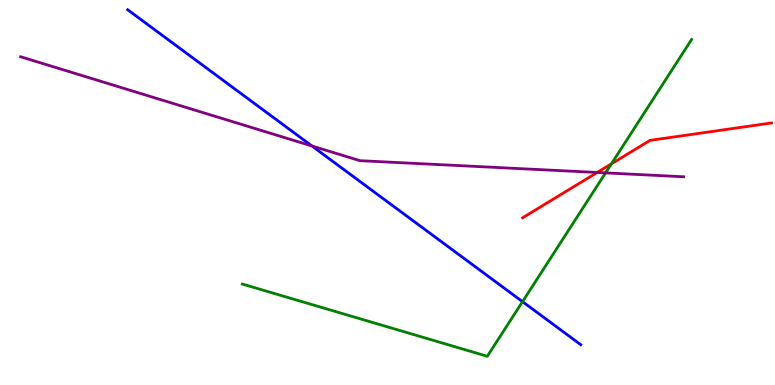[{'lines': ['blue', 'red'], 'intersections': []}, {'lines': ['green', 'red'], 'intersections': [{'x': 7.89, 'y': 5.74}]}, {'lines': ['purple', 'red'], 'intersections': [{'x': 7.71, 'y': 5.52}]}, {'lines': ['blue', 'green'], 'intersections': [{'x': 6.74, 'y': 2.16}]}, {'lines': ['blue', 'purple'], 'intersections': [{'x': 4.02, 'y': 6.21}]}, {'lines': ['green', 'purple'], 'intersections': [{'x': 7.81, 'y': 5.51}]}]